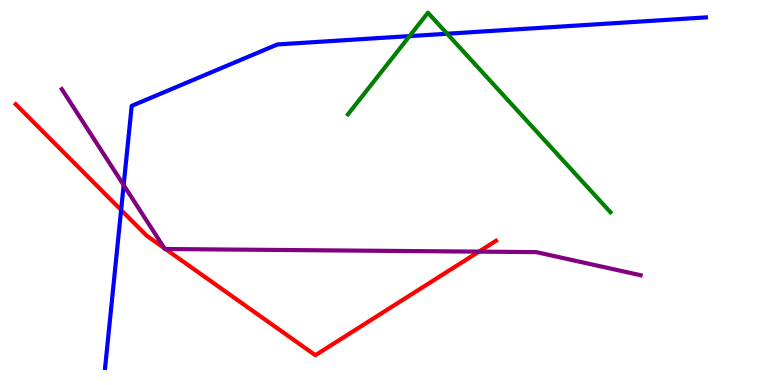[{'lines': ['blue', 'red'], 'intersections': [{'x': 1.56, 'y': 4.54}]}, {'lines': ['green', 'red'], 'intersections': []}, {'lines': ['purple', 'red'], 'intersections': [{'x': 2.12, 'y': 3.55}, {'x': 2.14, 'y': 3.53}, {'x': 6.18, 'y': 3.46}]}, {'lines': ['blue', 'green'], 'intersections': [{'x': 5.28, 'y': 9.06}, {'x': 5.77, 'y': 9.12}]}, {'lines': ['blue', 'purple'], 'intersections': [{'x': 1.6, 'y': 5.19}]}, {'lines': ['green', 'purple'], 'intersections': []}]